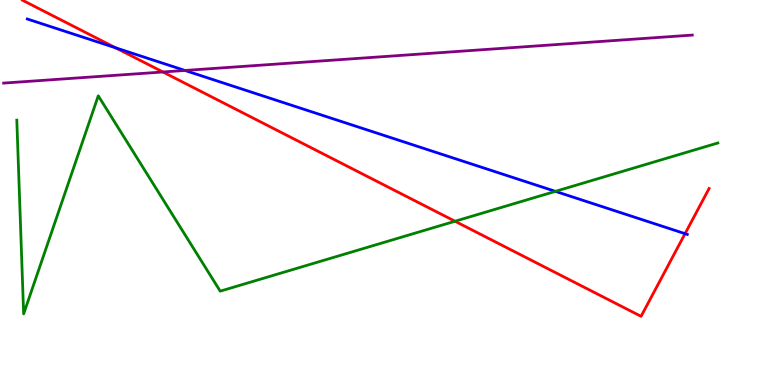[{'lines': ['blue', 'red'], 'intersections': [{'x': 1.49, 'y': 8.76}, {'x': 8.84, 'y': 3.93}]}, {'lines': ['green', 'red'], 'intersections': [{'x': 5.87, 'y': 4.25}]}, {'lines': ['purple', 'red'], 'intersections': [{'x': 2.1, 'y': 8.13}]}, {'lines': ['blue', 'green'], 'intersections': [{'x': 7.17, 'y': 5.03}]}, {'lines': ['blue', 'purple'], 'intersections': [{'x': 2.39, 'y': 8.17}]}, {'lines': ['green', 'purple'], 'intersections': []}]